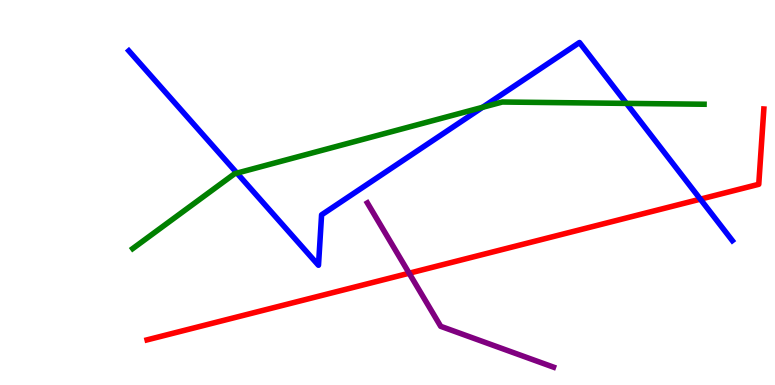[{'lines': ['blue', 'red'], 'intersections': [{'x': 9.04, 'y': 4.83}]}, {'lines': ['green', 'red'], 'intersections': []}, {'lines': ['purple', 'red'], 'intersections': [{'x': 5.28, 'y': 2.9}]}, {'lines': ['blue', 'green'], 'intersections': [{'x': 3.06, 'y': 5.5}, {'x': 6.23, 'y': 7.21}, {'x': 8.08, 'y': 7.31}]}, {'lines': ['blue', 'purple'], 'intersections': []}, {'lines': ['green', 'purple'], 'intersections': []}]